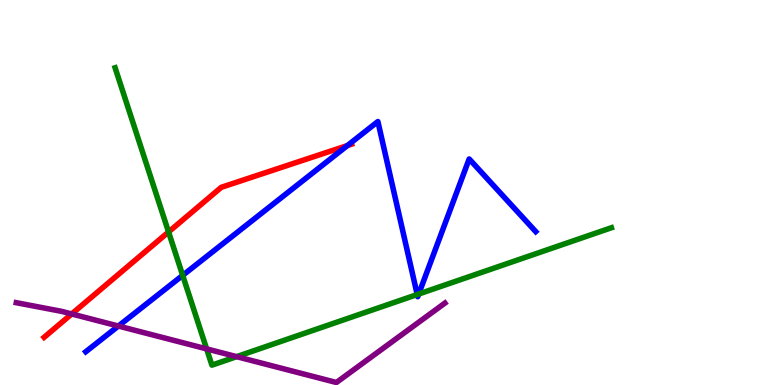[{'lines': ['blue', 'red'], 'intersections': [{'x': 4.48, 'y': 6.22}]}, {'lines': ['green', 'red'], 'intersections': [{'x': 2.17, 'y': 3.98}]}, {'lines': ['purple', 'red'], 'intersections': [{'x': 0.925, 'y': 1.85}]}, {'lines': ['blue', 'green'], 'intersections': [{'x': 2.36, 'y': 2.85}, {'x': 5.38, 'y': 2.35}, {'x': 5.4, 'y': 2.36}]}, {'lines': ['blue', 'purple'], 'intersections': [{'x': 1.53, 'y': 1.53}]}, {'lines': ['green', 'purple'], 'intersections': [{'x': 2.67, 'y': 0.938}, {'x': 3.05, 'y': 0.736}]}]